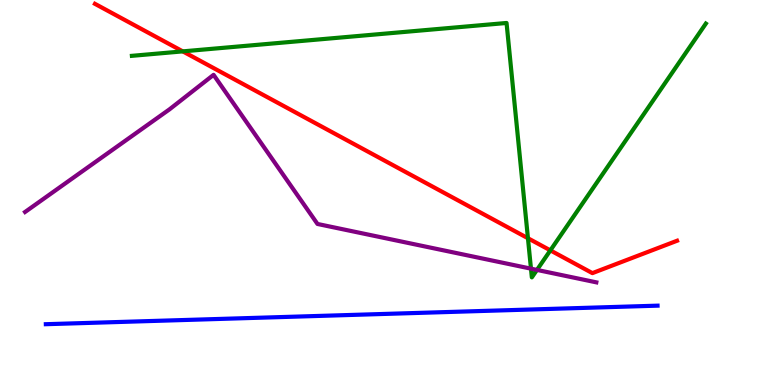[{'lines': ['blue', 'red'], 'intersections': []}, {'lines': ['green', 'red'], 'intersections': [{'x': 2.36, 'y': 8.67}, {'x': 6.81, 'y': 3.81}, {'x': 7.1, 'y': 3.5}]}, {'lines': ['purple', 'red'], 'intersections': []}, {'lines': ['blue', 'green'], 'intersections': []}, {'lines': ['blue', 'purple'], 'intersections': []}, {'lines': ['green', 'purple'], 'intersections': [{'x': 6.85, 'y': 3.02}, {'x': 6.93, 'y': 2.99}]}]